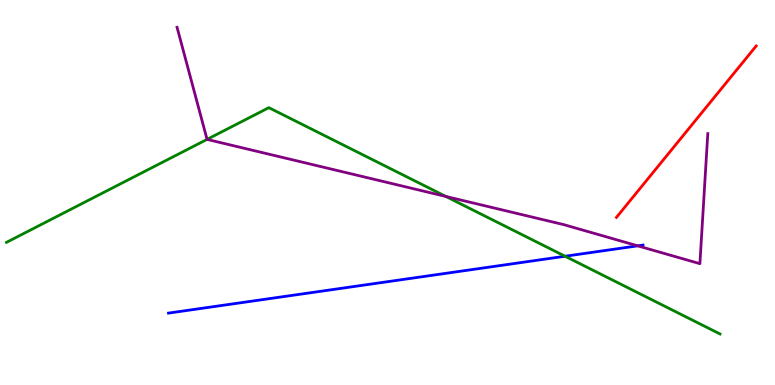[{'lines': ['blue', 'red'], 'intersections': []}, {'lines': ['green', 'red'], 'intersections': []}, {'lines': ['purple', 'red'], 'intersections': []}, {'lines': ['blue', 'green'], 'intersections': [{'x': 7.29, 'y': 3.34}]}, {'lines': ['blue', 'purple'], 'intersections': [{'x': 8.23, 'y': 3.61}]}, {'lines': ['green', 'purple'], 'intersections': [{'x': 2.67, 'y': 6.38}, {'x': 5.75, 'y': 4.9}]}]